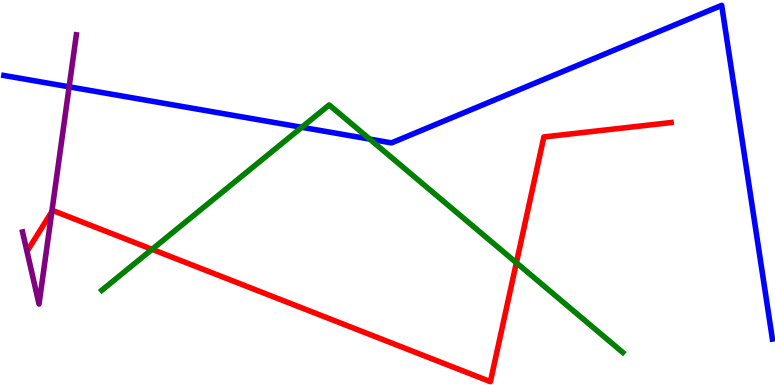[{'lines': ['blue', 'red'], 'intersections': []}, {'lines': ['green', 'red'], 'intersections': [{'x': 1.96, 'y': 3.52}, {'x': 6.66, 'y': 3.18}]}, {'lines': ['purple', 'red'], 'intersections': [{'x': 0.669, 'y': 4.5}]}, {'lines': ['blue', 'green'], 'intersections': [{'x': 3.89, 'y': 6.69}, {'x': 4.77, 'y': 6.39}]}, {'lines': ['blue', 'purple'], 'intersections': [{'x': 0.892, 'y': 7.74}]}, {'lines': ['green', 'purple'], 'intersections': []}]